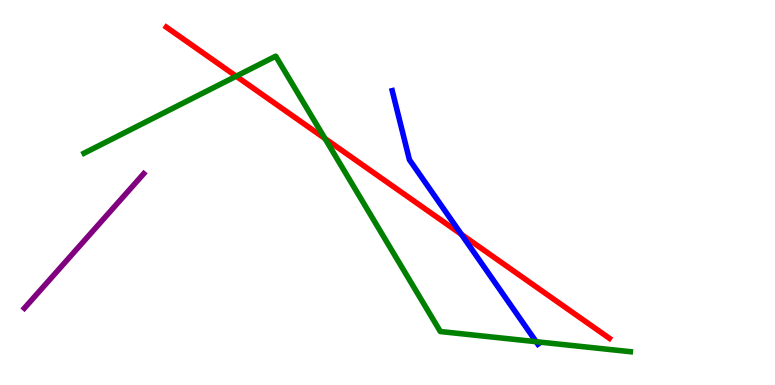[{'lines': ['blue', 'red'], 'intersections': [{'x': 5.95, 'y': 3.91}]}, {'lines': ['green', 'red'], 'intersections': [{'x': 3.05, 'y': 8.02}, {'x': 4.19, 'y': 6.4}]}, {'lines': ['purple', 'red'], 'intersections': []}, {'lines': ['blue', 'green'], 'intersections': [{'x': 6.92, 'y': 1.12}]}, {'lines': ['blue', 'purple'], 'intersections': []}, {'lines': ['green', 'purple'], 'intersections': []}]